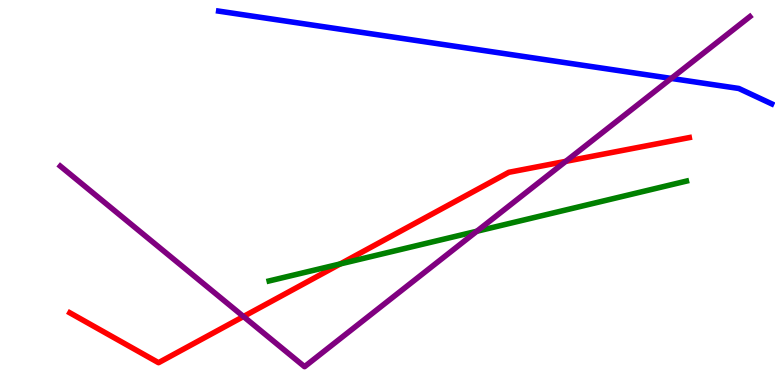[{'lines': ['blue', 'red'], 'intersections': []}, {'lines': ['green', 'red'], 'intersections': [{'x': 4.39, 'y': 3.14}]}, {'lines': ['purple', 'red'], 'intersections': [{'x': 3.14, 'y': 1.78}, {'x': 7.3, 'y': 5.81}]}, {'lines': ['blue', 'green'], 'intersections': []}, {'lines': ['blue', 'purple'], 'intersections': [{'x': 8.66, 'y': 7.96}]}, {'lines': ['green', 'purple'], 'intersections': [{'x': 6.15, 'y': 3.99}]}]